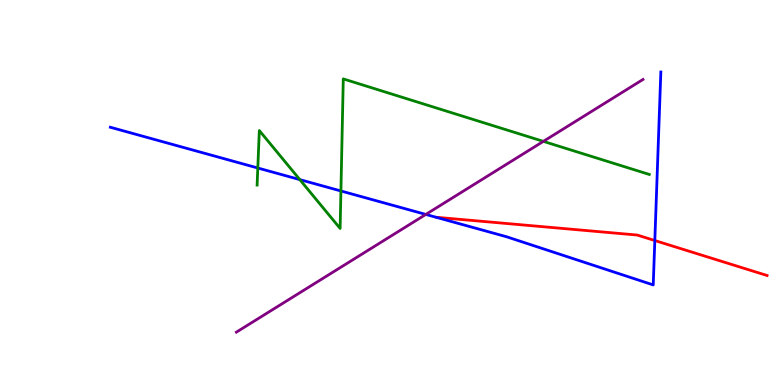[{'lines': ['blue', 'red'], 'intersections': [{'x': 8.45, 'y': 3.75}]}, {'lines': ['green', 'red'], 'intersections': []}, {'lines': ['purple', 'red'], 'intersections': []}, {'lines': ['blue', 'green'], 'intersections': [{'x': 3.33, 'y': 5.64}, {'x': 3.87, 'y': 5.33}, {'x': 4.4, 'y': 5.04}]}, {'lines': ['blue', 'purple'], 'intersections': [{'x': 5.49, 'y': 4.43}]}, {'lines': ['green', 'purple'], 'intersections': [{'x': 7.01, 'y': 6.33}]}]